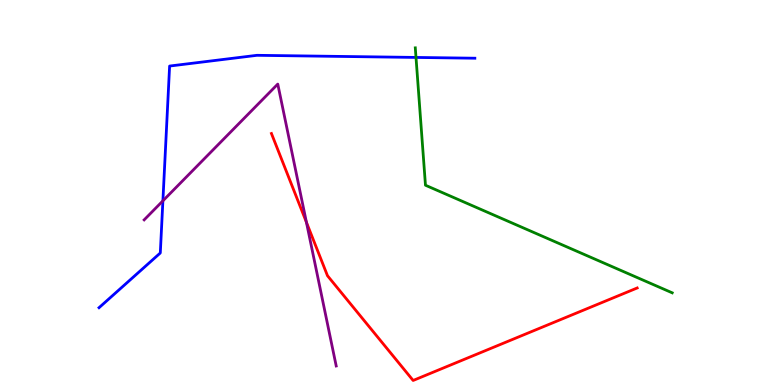[{'lines': ['blue', 'red'], 'intersections': []}, {'lines': ['green', 'red'], 'intersections': []}, {'lines': ['purple', 'red'], 'intersections': [{'x': 3.95, 'y': 4.23}]}, {'lines': ['blue', 'green'], 'intersections': [{'x': 5.37, 'y': 8.51}]}, {'lines': ['blue', 'purple'], 'intersections': [{'x': 2.1, 'y': 4.78}]}, {'lines': ['green', 'purple'], 'intersections': []}]